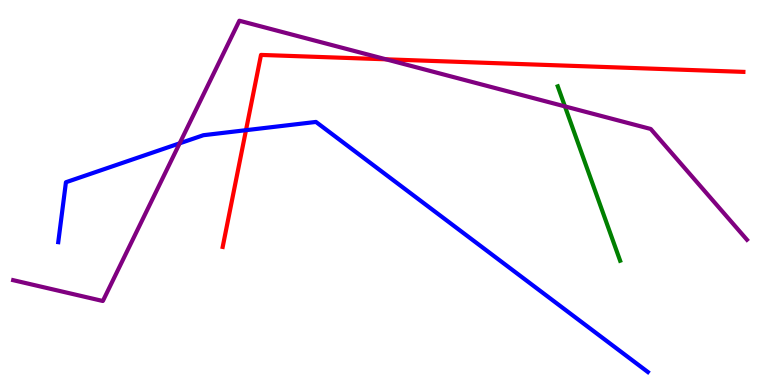[{'lines': ['blue', 'red'], 'intersections': [{'x': 3.17, 'y': 6.62}]}, {'lines': ['green', 'red'], 'intersections': []}, {'lines': ['purple', 'red'], 'intersections': [{'x': 4.98, 'y': 8.46}]}, {'lines': ['blue', 'green'], 'intersections': []}, {'lines': ['blue', 'purple'], 'intersections': [{'x': 2.32, 'y': 6.28}]}, {'lines': ['green', 'purple'], 'intersections': [{'x': 7.29, 'y': 7.24}]}]